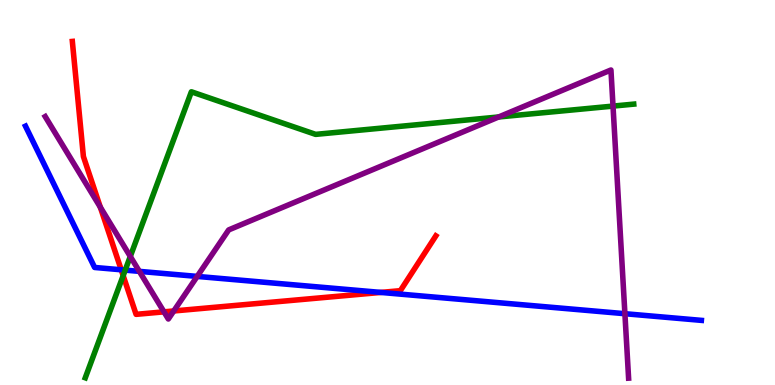[{'lines': ['blue', 'red'], 'intersections': [{'x': 1.56, 'y': 2.99}, {'x': 4.91, 'y': 2.4}]}, {'lines': ['green', 'red'], 'intersections': [{'x': 1.59, 'y': 2.84}]}, {'lines': ['purple', 'red'], 'intersections': [{'x': 1.29, 'y': 4.62}, {'x': 2.12, 'y': 1.9}, {'x': 2.24, 'y': 1.92}]}, {'lines': ['blue', 'green'], 'intersections': [{'x': 1.62, 'y': 2.98}]}, {'lines': ['blue', 'purple'], 'intersections': [{'x': 1.8, 'y': 2.95}, {'x': 2.54, 'y': 2.82}, {'x': 8.06, 'y': 1.85}]}, {'lines': ['green', 'purple'], 'intersections': [{'x': 1.68, 'y': 3.34}, {'x': 6.43, 'y': 6.96}, {'x': 7.91, 'y': 7.24}]}]